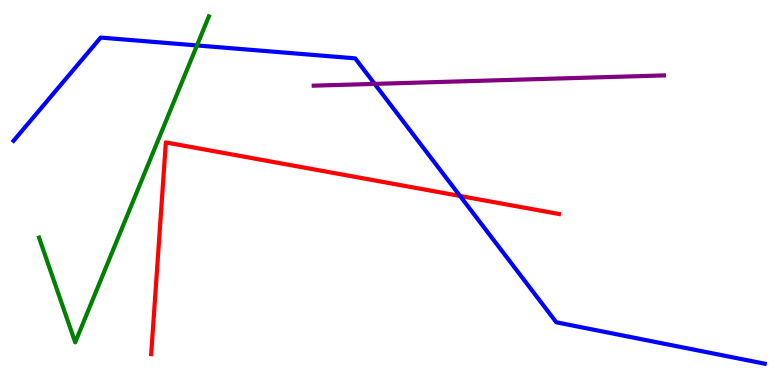[{'lines': ['blue', 'red'], 'intersections': [{'x': 5.94, 'y': 4.91}]}, {'lines': ['green', 'red'], 'intersections': []}, {'lines': ['purple', 'red'], 'intersections': []}, {'lines': ['blue', 'green'], 'intersections': [{'x': 2.54, 'y': 8.82}]}, {'lines': ['blue', 'purple'], 'intersections': [{'x': 4.83, 'y': 7.82}]}, {'lines': ['green', 'purple'], 'intersections': []}]